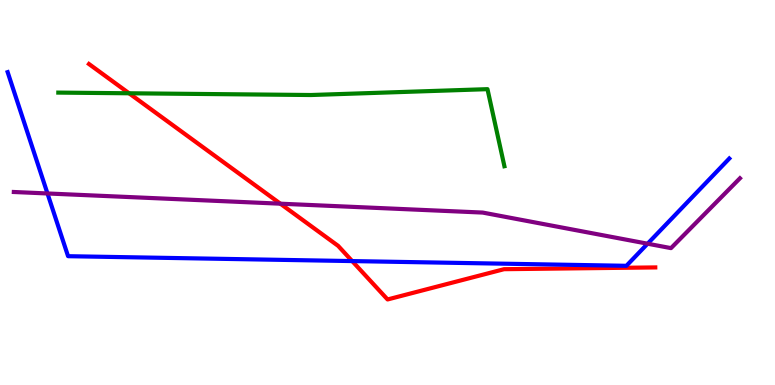[{'lines': ['blue', 'red'], 'intersections': [{'x': 4.54, 'y': 3.22}]}, {'lines': ['green', 'red'], 'intersections': [{'x': 1.67, 'y': 7.58}]}, {'lines': ['purple', 'red'], 'intersections': [{'x': 3.62, 'y': 4.71}]}, {'lines': ['blue', 'green'], 'intersections': []}, {'lines': ['blue', 'purple'], 'intersections': [{'x': 0.613, 'y': 4.97}, {'x': 8.36, 'y': 3.67}]}, {'lines': ['green', 'purple'], 'intersections': []}]